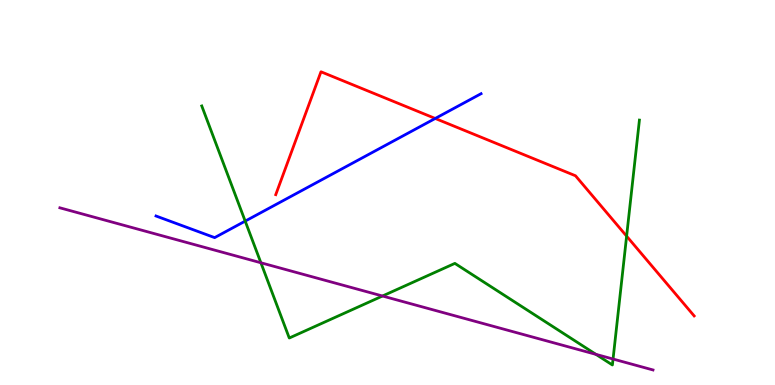[{'lines': ['blue', 'red'], 'intersections': [{'x': 5.62, 'y': 6.92}]}, {'lines': ['green', 'red'], 'intersections': [{'x': 8.09, 'y': 3.87}]}, {'lines': ['purple', 'red'], 'intersections': []}, {'lines': ['blue', 'green'], 'intersections': [{'x': 3.16, 'y': 4.26}]}, {'lines': ['blue', 'purple'], 'intersections': []}, {'lines': ['green', 'purple'], 'intersections': [{'x': 3.37, 'y': 3.17}, {'x': 4.94, 'y': 2.31}, {'x': 7.69, 'y': 0.796}, {'x': 7.91, 'y': 0.674}]}]